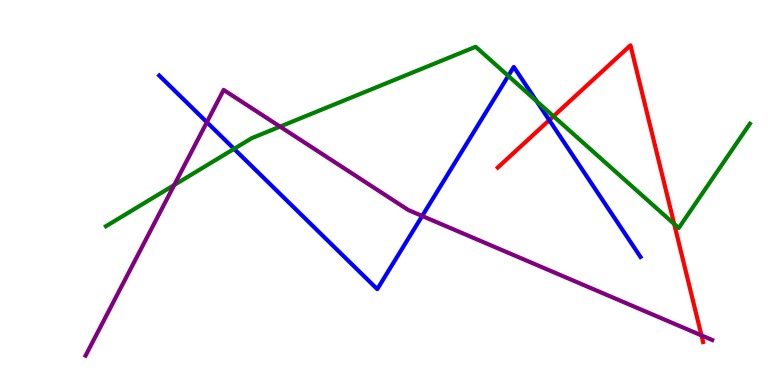[{'lines': ['blue', 'red'], 'intersections': [{'x': 7.09, 'y': 6.88}]}, {'lines': ['green', 'red'], 'intersections': [{'x': 7.14, 'y': 6.98}, {'x': 8.7, 'y': 4.18}]}, {'lines': ['purple', 'red'], 'intersections': [{'x': 9.05, 'y': 1.29}]}, {'lines': ['blue', 'green'], 'intersections': [{'x': 3.02, 'y': 6.13}, {'x': 6.56, 'y': 8.03}, {'x': 6.92, 'y': 7.37}]}, {'lines': ['blue', 'purple'], 'intersections': [{'x': 2.67, 'y': 6.83}, {'x': 5.45, 'y': 4.39}]}, {'lines': ['green', 'purple'], 'intersections': [{'x': 2.25, 'y': 5.2}, {'x': 3.61, 'y': 6.71}]}]